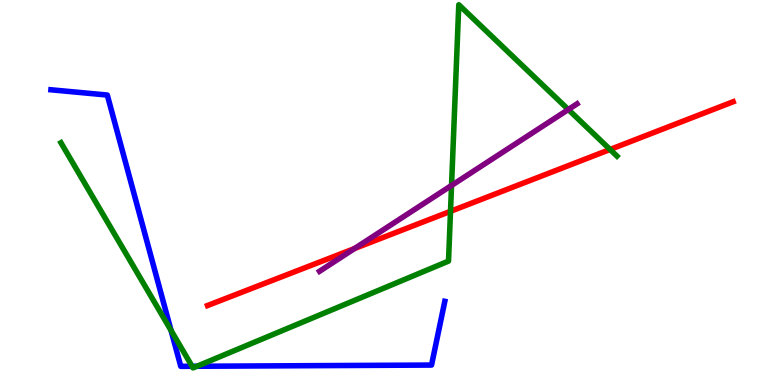[{'lines': ['blue', 'red'], 'intersections': []}, {'lines': ['green', 'red'], 'intersections': [{'x': 5.81, 'y': 4.51}, {'x': 7.87, 'y': 6.12}]}, {'lines': ['purple', 'red'], 'intersections': [{'x': 4.57, 'y': 3.54}]}, {'lines': ['blue', 'green'], 'intersections': [{'x': 2.21, 'y': 1.42}, {'x': 2.48, 'y': 0.486}, {'x': 2.54, 'y': 0.487}]}, {'lines': ['blue', 'purple'], 'intersections': []}, {'lines': ['green', 'purple'], 'intersections': [{'x': 5.83, 'y': 5.18}, {'x': 7.33, 'y': 7.15}]}]